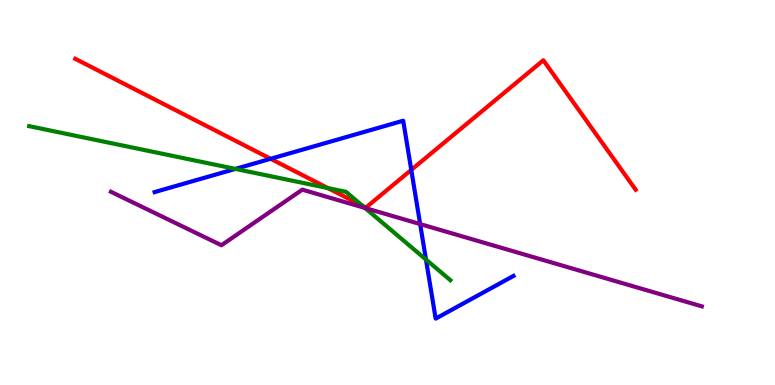[{'lines': ['blue', 'red'], 'intersections': [{'x': 3.49, 'y': 5.88}, {'x': 5.31, 'y': 5.59}]}, {'lines': ['green', 'red'], 'intersections': [{'x': 4.23, 'y': 5.12}, {'x': 4.68, 'y': 4.65}]}, {'lines': ['purple', 'red'], 'intersections': []}, {'lines': ['blue', 'green'], 'intersections': [{'x': 3.04, 'y': 5.61}, {'x': 5.5, 'y': 3.26}]}, {'lines': ['blue', 'purple'], 'intersections': [{'x': 5.42, 'y': 4.18}]}, {'lines': ['green', 'purple'], 'intersections': [{'x': 4.71, 'y': 4.6}]}]